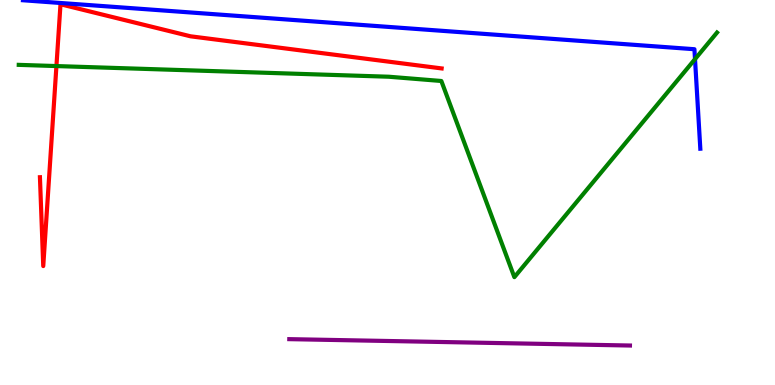[{'lines': ['blue', 'red'], 'intersections': []}, {'lines': ['green', 'red'], 'intersections': [{'x': 0.728, 'y': 8.28}]}, {'lines': ['purple', 'red'], 'intersections': []}, {'lines': ['blue', 'green'], 'intersections': [{'x': 8.97, 'y': 8.46}]}, {'lines': ['blue', 'purple'], 'intersections': []}, {'lines': ['green', 'purple'], 'intersections': []}]